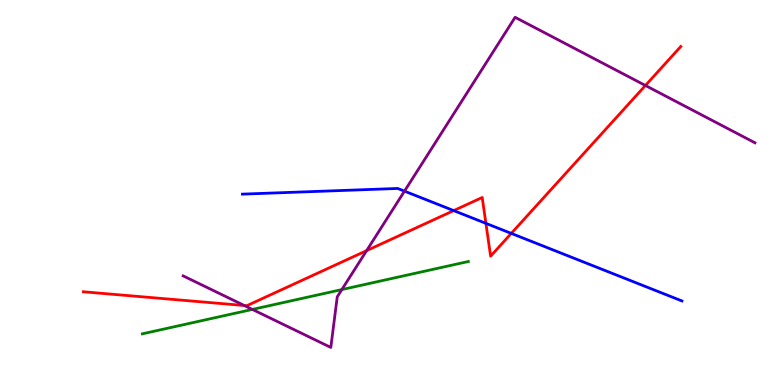[{'lines': ['blue', 'red'], 'intersections': [{'x': 5.85, 'y': 4.53}, {'x': 6.27, 'y': 4.2}, {'x': 6.6, 'y': 3.94}]}, {'lines': ['green', 'red'], 'intersections': []}, {'lines': ['purple', 'red'], 'intersections': [{'x': 3.15, 'y': 2.06}, {'x': 4.73, 'y': 3.49}, {'x': 8.33, 'y': 7.78}]}, {'lines': ['blue', 'green'], 'intersections': []}, {'lines': ['blue', 'purple'], 'intersections': [{'x': 5.22, 'y': 5.04}]}, {'lines': ['green', 'purple'], 'intersections': [{'x': 3.26, 'y': 1.96}, {'x': 4.41, 'y': 2.48}]}]